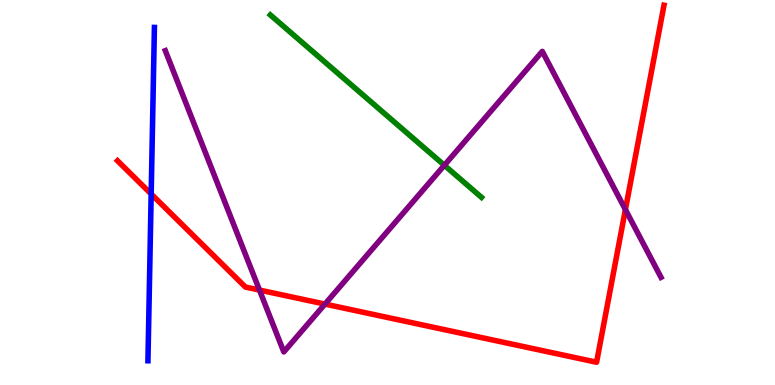[{'lines': ['blue', 'red'], 'intersections': [{'x': 1.95, 'y': 4.96}]}, {'lines': ['green', 'red'], 'intersections': []}, {'lines': ['purple', 'red'], 'intersections': [{'x': 3.35, 'y': 2.47}, {'x': 4.19, 'y': 2.1}, {'x': 8.07, 'y': 4.56}]}, {'lines': ['blue', 'green'], 'intersections': []}, {'lines': ['blue', 'purple'], 'intersections': []}, {'lines': ['green', 'purple'], 'intersections': [{'x': 5.73, 'y': 5.71}]}]